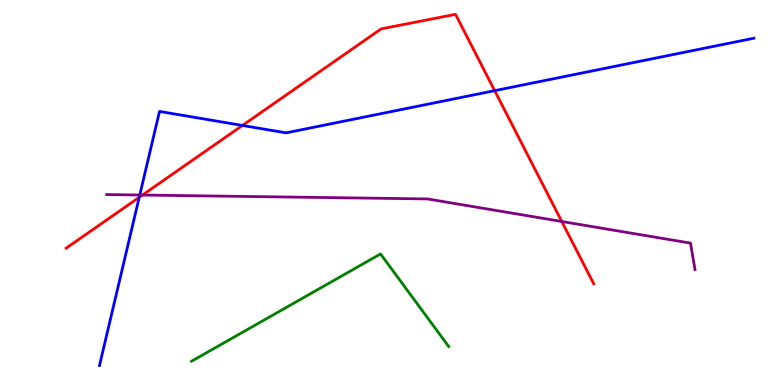[{'lines': ['blue', 'red'], 'intersections': [{'x': 1.8, 'y': 4.87}, {'x': 3.13, 'y': 6.74}, {'x': 6.38, 'y': 7.65}]}, {'lines': ['green', 'red'], 'intersections': []}, {'lines': ['purple', 'red'], 'intersections': [{'x': 1.84, 'y': 4.93}, {'x': 7.25, 'y': 4.25}]}, {'lines': ['blue', 'green'], 'intersections': []}, {'lines': ['blue', 'purple'], 'intersections': [{'x': 1.8, 'y': 4.93}]}, {'lines': ['green', 'purple'], 'intersections': []}]